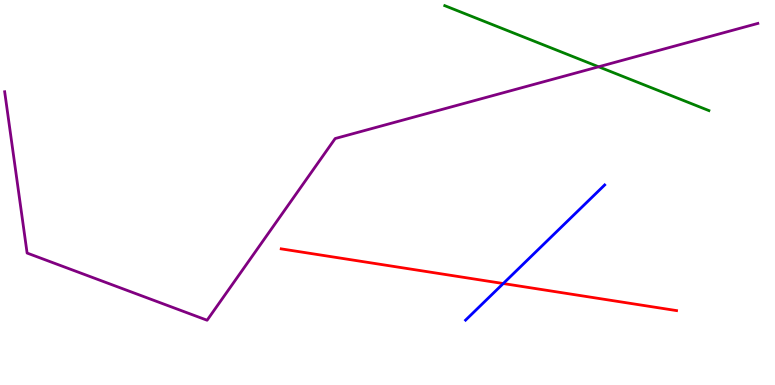[{'lines': ['blue', 'red'], 'intersections': [{'x': 6.49, 'y': 2.64}]}, {'lines': ['green', 'red'], 'intersections': []}, {'lines': ['purple', 'red'], 'intersections': []}, {'lines': ['blue', 'green'], 'intersections': []}, {'lines': ['blue', 'purple'], 'intersections': []}, {'lines': ['green', 'purple'], 'intersections': [{'x': 7.72, 'y': 8.27}]}]